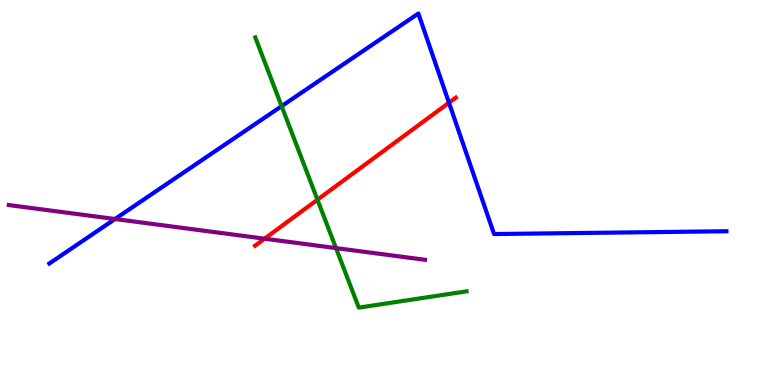[{'lines': ['blue', 'red'], 'intersections': [{'x': 5.79, 'y': 7.33}]}, {'lines': ['green', 'red'], 'intersections': [{'x': 4.1, 'y': 4.81}]}, {'lines': ['purple', 'red'], 'intersections': [{'x': 3.41, 'y': 3.8}]}, {'lines': ['blue', 'green'], 'intersections': [{'x': 3.63, 'y': 7.24}]}, {'lines': ['blue', 'purple'], 'intersections': [{'x': 1.48, 'y': 4.31}]}, {'lines': ['green', 'purple'], 'intersections': [{'x': 4.34, 'y': 3.56}]}]